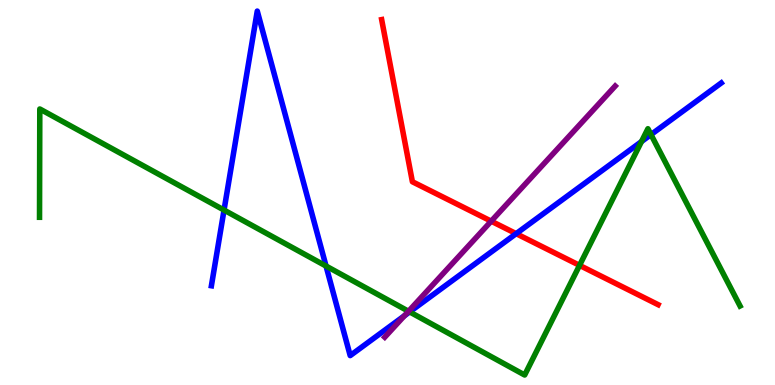[{'lines': ['blue', 'red'], 'intersections': [{'x': 6.66, 'y': 3.93}]}, {'lines': ['green', 'red'], 'intersections': [{'x': 7.48, 'y': 3.11}]}, {'lines': ['purple', 'red'], 'intersections': [{'x': 6.34, 'y': 4.26}]}, {'lines': ['blue', 'green'], 'intersections': [{'x': 2.89, 'y': 4.54}, {'x': 4.21, 'y': 3.09}, {'x': 5.29, 'y': 1.9}, {'x': 8.28, 'y': 6.32}, {'x': 8.4, 'y': 6.5}]}, {'lines': ['blue', 'purple'], 'intersections': [{'x': 5.22, 'y': 1.8}]}, {'lines': ['green', 'purple'], 'intersections': [{'x': 5.27, 'y': 1.91}]}]